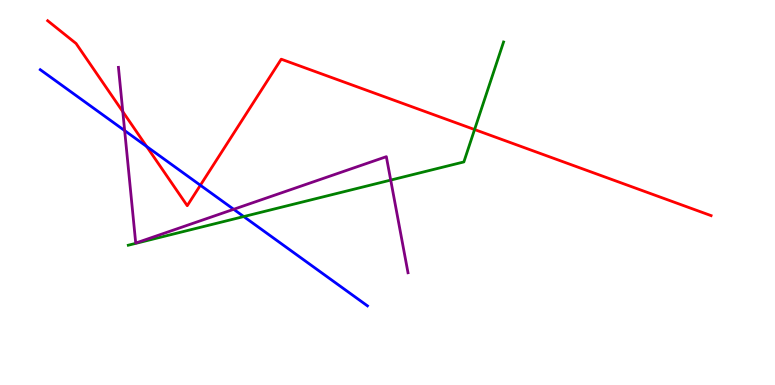[{'lines': ['blue', 'red'], 'intersections': [{'x': 1.89, 'y': 6.2}, {'x': 2.59, 'y': 5.19}]}, {'lines': ['green', 'red'], 'intersections': [{'x': 6.12, 'y': 6.64}]}, {'lines': ['purple', 'red'], 'intersections': [{'x': 1.58, 'y': 7.1}]}, {'lines': ['blue', 'green'], 'intersections': [{'x': 3.15, 'y': 4.37}]}, {'lines': ['blue', 'purple'], 'intersections': [{'x': 1.61, 'y': 6.61}, {'x': 3.02, 'y': 4.56}]}, {'lines': ['green', 'purple'], 'intersections': [{'x': 5.04, 'y': 5.32}]}]